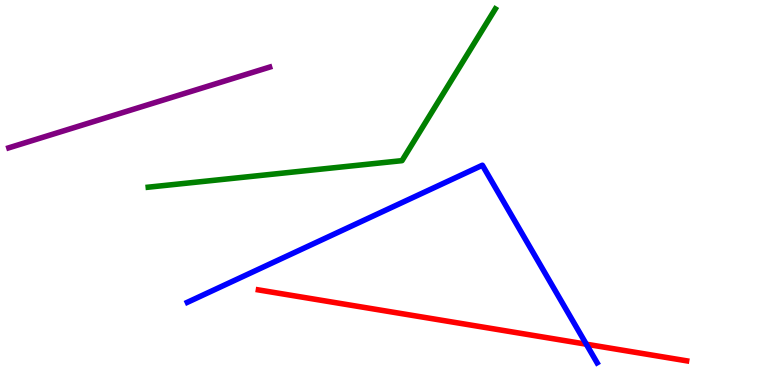[{'lines': ['blue', 'red'], 'intersections': [{'x': 7.57, 'y': 1.06}]}, {'lines': ['green', 'red'], 'intersections': []}, {'lines': ['purple', 'red'], 'intersections': []}, {'lines': ['blue', 'green'], 'intersections': []}, {'lines': ['blue', 'purple'], 'intersections': []}, {'lines': ['green', 'purple'], 'intersections': []}]